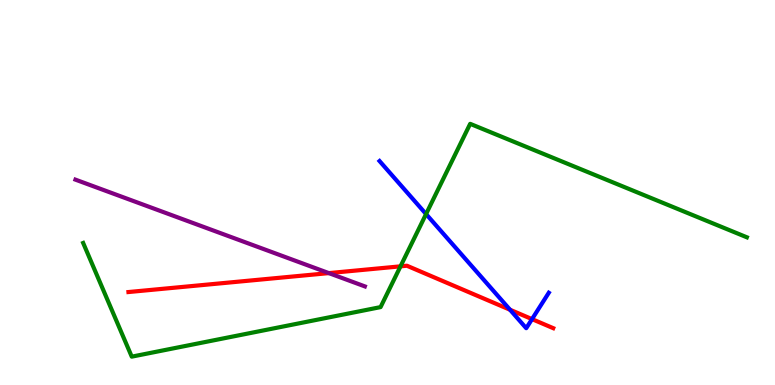[{'lines': ['blue', 'red'], 'intersections': [{'x': 6.58, 'y': 1.96}, {'x': 6.86, 'y': 1.71}]}, {'lines': ['green', 'red'], 'intersections': [{'x': 5.17, 'y': 3.08}]}, {'lines': ['purple', 'red'], 'intersections': [{'x': 4.24, 'y': 2.91}]}, {'lines': ['blue', 'green'], 'intersections': [{'x': 5.5, 'y': 4.44}]}, {'lines': ['blue', 'purple'], 'intersections': []}, {'lines': ['green', 'purple'], 'intersections': []}]